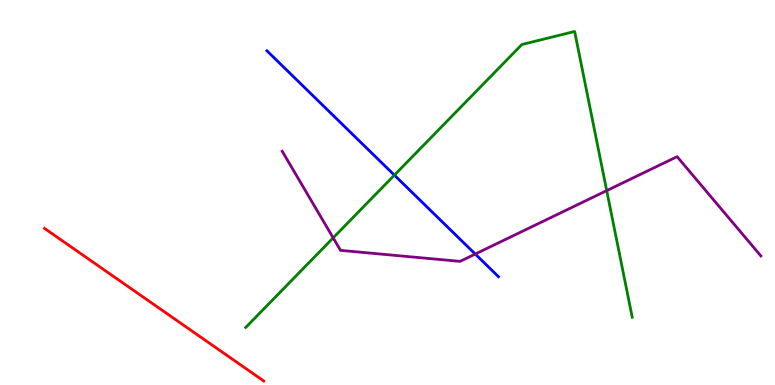[{'lines': ['blue', 'red'], 'intersections': []}, {'lines': ['green', 'red'], 'intersections': []}, {'lines': ['purple', 'red'], 'intersections': []}, {'lines': ['blue', 'green'], 'intersections': [{'x': 5.09, 'y': 5.45}]}, {'lines': ['blue', 'purple'], 'intersections': [{'x': 6.13, 'y': 3.4}]}, {'lines': ['green', 'purple'], 'intersections': [{'x': 4.3, 'y': 3.82}, {'x': 7.83, 'y': 5.05}]}]